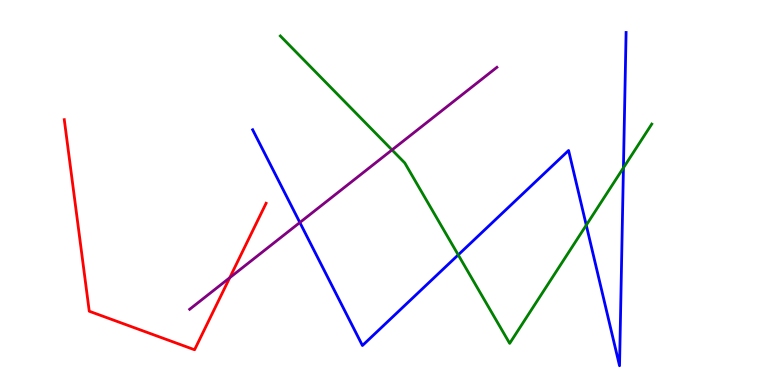[{'lines': ['blue', 'red'], 'intersections': []}, {'lines': ['green', 'red'], 'intersections': []}, {'lines': ['purple', 'red'], 'intersections': [{'x': 2.96, 'y': 2.79}]}, {'lines': ['blue', 'green'], 'intersections': [{'x': 5.91, 'y': 3.38}, {'x': 7.56, 'y': 4.15}, {'x': 8.04, 'y': 5.64}]}, {'lines': ['blue', 'purple'], 'intersections': [{'x': 3.87, 'y': 4.22}]}, {'lines': ['green', 'purple'], 'intersections': [{'x': 5.06, 'y': 6.11}]}]